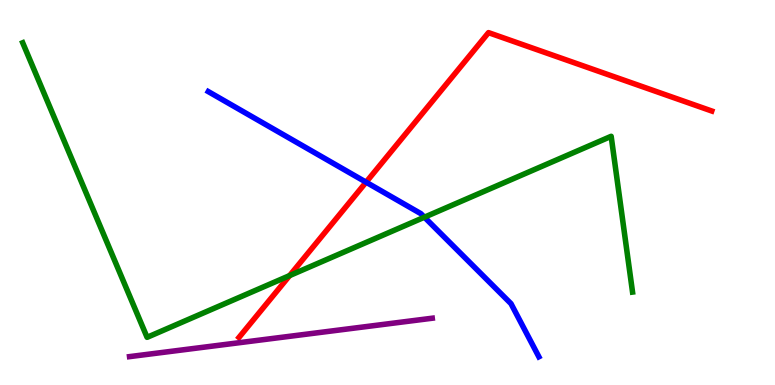[{'lines': ['blue', 'red'], 'intersections': [{'x': 4.72, 'y': 5.27}]}, {'lines': ['green', 'red'], 'intersections': [{'x': 3.74, 'y': 2.84}]}, {'lines': ['purple', 'red'], 'intersections': []}, {'lines': ['blue', 'green'], 'intersections': [{'x': 5.48, 'y': 4.36}]}, {'lines': ['blue', 'purple'], 'intersections': []}, {'lines': ['green', 'purple'], 'intersections': []}]